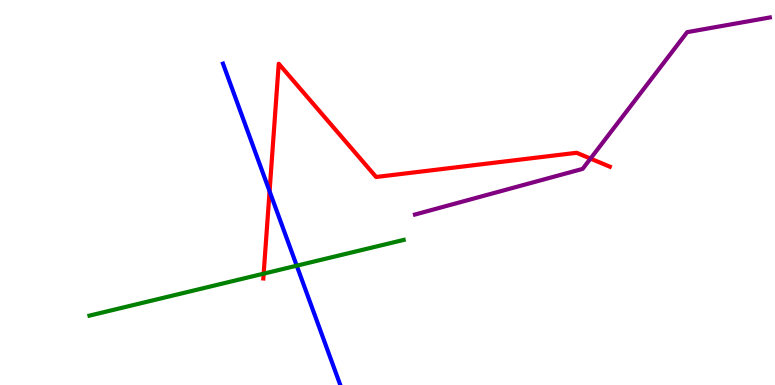[{'lines': ['blue', 'red'], 'intersections': [{'x': 3.48, 'y': 5.03}]}, {'lines': ['green', 'red'], 'intersections': [{'x': 3.4, 'y': 2.89}]}, {'lines': ['purple', 'red'], 'intersections': [{'x': 7.62, 'y': 5.88}]}, {'lines': ['blue', 'green'], 'intersections': [{'x': 3.83, 'y': 3.1}]}, {'lines': ['blue', 'purple'], 'intersections': []}, {'lines': ['green', 'purple'], 'intersections': []}]